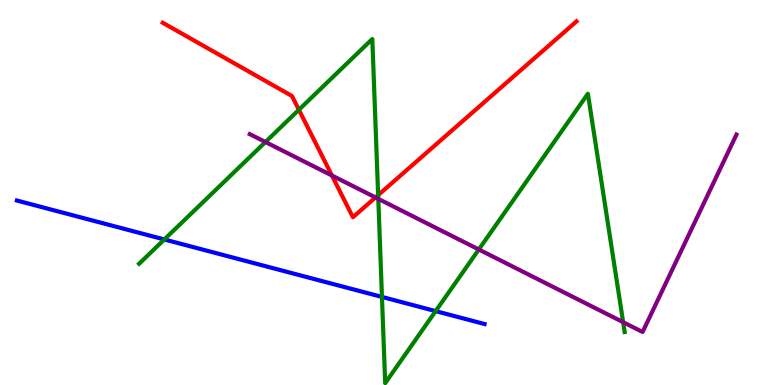[{'lines': ['blue', 'red'], 'intersections': []}, {'lines': ['green', 'red'], 'intersections': [{'x': 3.86, 'y': 7.15}, {'x': 4.88, 'y': 4.93}]}, {'lines': ['purple', 'red'], 'intersections': [{'x': 4.28, 'y': 5.44}, {'x': 4.85, 'y': 4.87}]}, {'lines': ['blue', 'green'], 'intersections': [{'x': 2.12, 'y': 3.78}, {'x': 4.93, 'y': 2.29}, {'x': 5.62, 'y': 1.92}]}, {'lines': ['blue', 'purple'], 'intersections': []}, {'lines': ['green', 'purple'], 'intersections': [{'x': 3.42, 'y': 6.31}, {'x': 4.88, 'y': 4.83}, {'x': 6.18, 'y': 3.52}, {'x': 8.04, 'y': 1.63}]}]